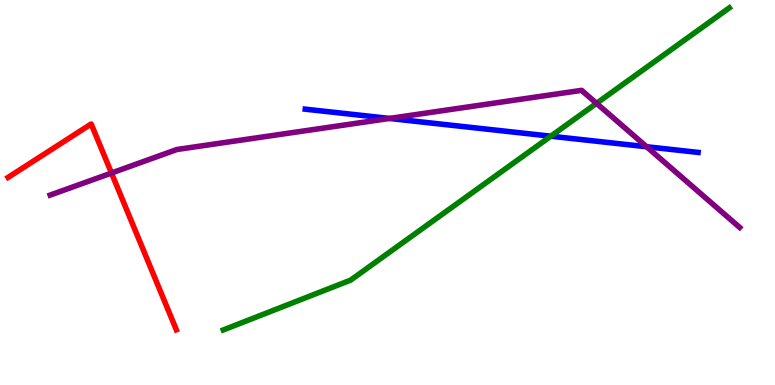[{'lines': ['blue', 'red'], 'intersections': []}, {'lines': ['green', 'red'], 'intersections': []}, {'lines': ['purple', 'red'], 'intersections': [{'x': 1.44, 'y': 5.51}]}, {'lines': ['blue', 'green'], 'intersections': [{'x': 7.11, 'y': 6.46}]}, {'lines': ['blue', 'purple'], 'intersections': [{'x': 5.03, 'y': 6.92}, {'x': 8.34, 'y': 6.19}]}, {'lines': ['green', 'purple'], 'intersections': [{'x': 7.7, 'y': 7.32}]}]